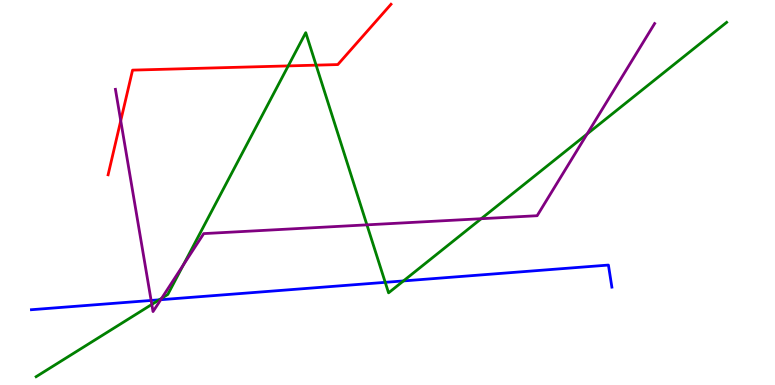[{'lines': ['blue', 'red'], 'intersections': []}, {'lines': ['green', 'red'], 'intersections': [{'x': 3.72, 'y': 8.29}, {'x': 4.08, 'y': 8.31}]}, {'lines': ['purple', 'red'], 'intersections': [{'x': 1.56, 'y': 6.86}]}, {'lines': ['blue', 'green'], 'intersections': [{'x': 2.05, 'y': 2.21}, {'x': 4.97, 'y': 2.67}, {'x': 5.21, 'y': 2.7}]}, {'lines': ['blue', 'purple'], 'intersections': [{'x': 1.95, 'y': 2.2}, {'x': 2.07, 'y': 2.22}]}, {'lines': ['green', 'purple'], 'intersections': [{'x': 1.96, 'y': 2.09}, {'x': 2.09, 'y': 2.25}, {'x': 2.37, 'y': 3.12}, {'x': 4.73, 'y': 4.16}, {'x': 6.21, 'y': 4.32}, {'x': 7.58, 'y': 6.52}]}]